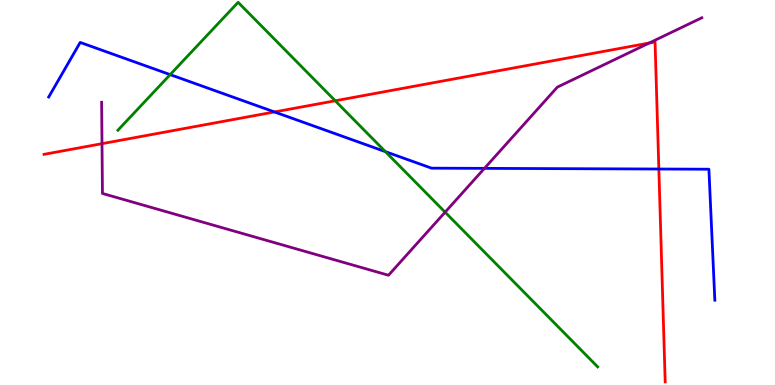[{'lines': ['blue', 'red'], 'intersections': [{'x': 3.54, 'y': 7.09}, {'x': 8.5, 'y': 5.61}]}, {'lines': ['green', 'red'], 'intersections': [{'x': 4.33, 'y': 7.38}]}, {'lines': ['purple', 'red'], 'intersections': [{'x': 1.32, 'y': 6.27}, {'x': 8.38, 'y': 8.88}]}, {'lines': ['blue', 'green'], 'intersections': [{'x': 2.2, 'y': 8.06}, {'x': 4.97, 'y': 6.06}]}, {'lines': ['blue', 'purple'], 'intersections': [{'x': 6.25, 'y': 5.63}]}, {'lines': ['green', 'purple'], 'intersections': [{'x': 5.74, 'y': 4.49}]}]